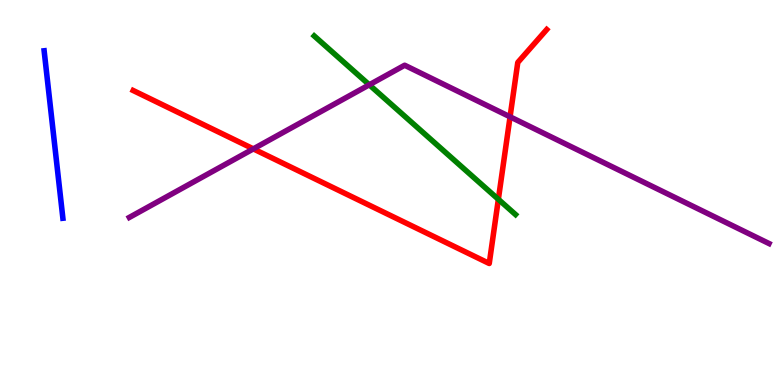[{'lines': ['blue', 'red'], 'intersections': []}, {'lines': ['green', 'red'], 'intersections': [{'x': 6.43, 'y': 4.82}]}, {'lines': ['purple', 'red'], 'intersections': [{'x': 3.27, 'y': 6.13}, {'x': 6.58, 'y': 6.97}]}, {'lines': ['blue', 'green'], 'intersections': []}, {'lines': ['blue', 'purple'], 'intersections': []}, {'lines': ['green', 'purple'], 'intersections': [{'x': 4.76, 'y': 7.8}]}]